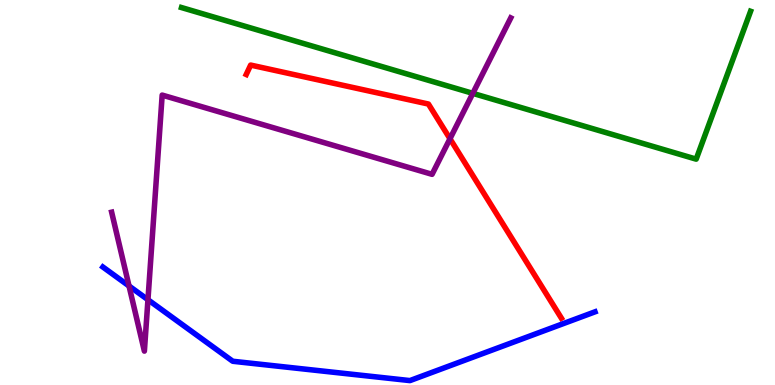[{'lines': ['blue', 'red'], 'intersections': []}, {'lines': ['green', 'red'], 'intersections': []}, {'lines': ['purple', 'red'], 'intersections': [{'x': 5.81, 'y': 6.4}]}, {'lines': ['blue', 'green'], 'intersections': []}, {'lines': ['blue', 'purple'], 'intersections': [{'x': 1.66, 'y': 2.57}, {'x': 1.91, 'y': 2.22}]}, {'lines': ['green', 'purple'], 'intersections': [{'x': 6.1, 'y': 7.58}]}]